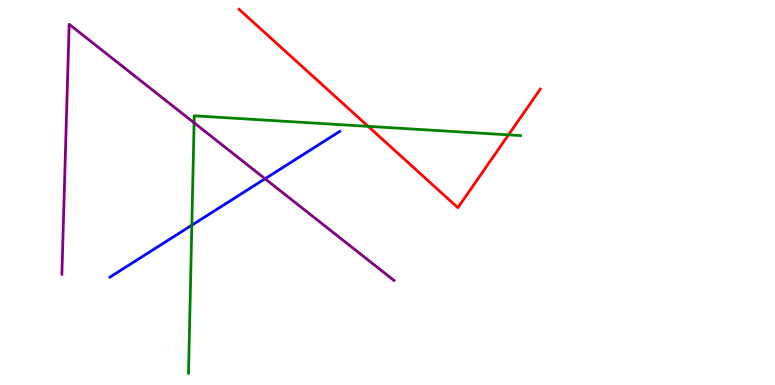[{'lines': ['blue', 'red'], 'intersections': []}, {'lines': ['green', 'red'], 'intersections': [{'x': 4.75, 'y': 6.72}, {'x': 6.56, 'y': 6.5}]}, {'lines': ['purple', 'red'], 'intersections': []}, {'lines': ['blue', 'green'], 'intersections': [{'x': 2.48, 'y': 4.15}]}, {'lines': ['blue', 'purple'], 'intersections': [{'x': 3.42, 'y': 5.36}]}, {'lines': ['green', 'purple'], 'intersections': [{'x': 2.5, 'y': 6.81}]}]